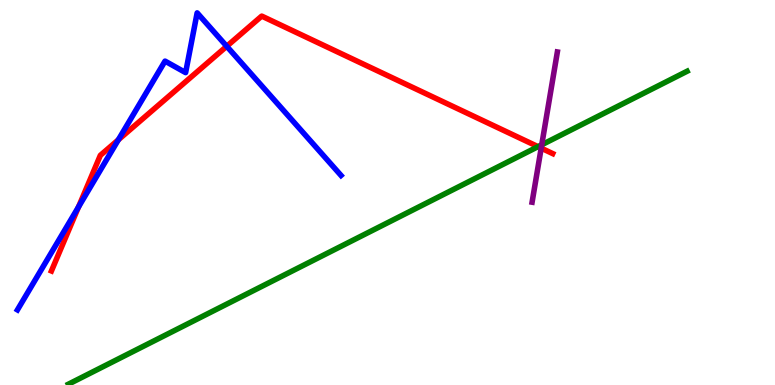[{'lines': ['blue', 'red'], 'intersections': [{'x': 1.01, 'y': 4.63}, {'x': 1.53, 'y': 6.37}, {'x': 2.93, 'y': 8.8}]}, {'lines': ['green', 'red'], 'intersections': [{'x': 6.94, 'y': 6.19}]}, {'lines': ['purple', 'red'], 'intersections': [{'x': 6.98, 'y': 6.15}]}, {'lines': ['blue', 'green'], 'intersections': []}, {'lines': ['blue', 'purple'], 'intersections': []}, {'lines': ['green', 'purple'], 'intersections': [{'x': 6.99, 'y': 6.24}]}]